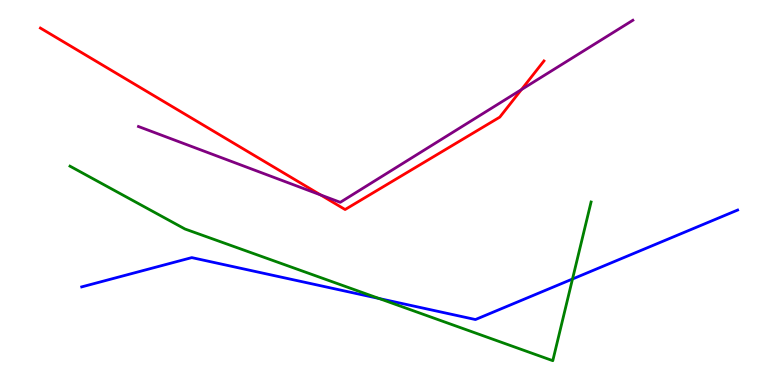[{'lines': ['blue', 'red'], 'intersections': []}, {'lines': ['green', 'red'], 'intersections': []}, {'lines': ['purple', 'red'], 'intersections': [{'x': 4.14, 'y': 4.94}, {'x': 6.73, 'y': 7.67}]}, {'lines': ['blue', 'green'], 'intersections': [{'x': 4.89, 'y': 2.25}, {'x': 7.39, 'y': 2.75}]}, {'lines': ['blue', 'purple'], 'intersections': []}, {'lines': ['green', 'purple'], 'intersections': []}]